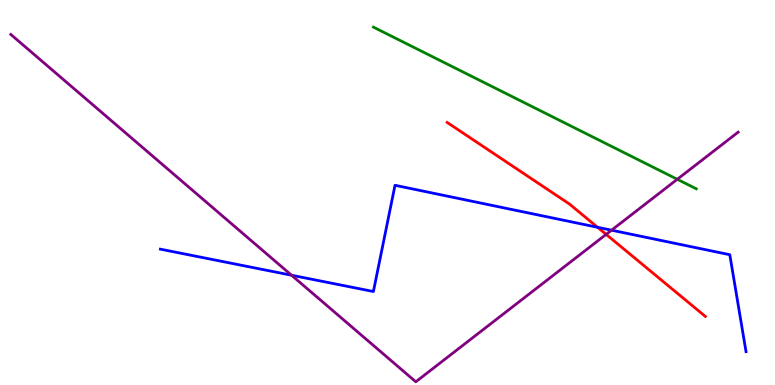[{'lines': ['blue', 'red'], 'intersections': [{'x': 7.71, 'y': 4.1}]}, {'lines': ['green', 'red'], 'intersections': []}, {'lines': ['purple', 'red'], 'intersections': [{'x': 7.82, 'y': 3.91}]}, {'lines': ['blue', 'green'], 'intersections': []}, {'lines': ['blue', 'purple'], 'intersections': [{'x': 3.76, 'y': 2.85}, {'x': 7.89, 'y': 4.02}]}, {'lines': ['green', 'purple'], 'intersections': [{'x': 8.74, 'y': 5.34}]}]